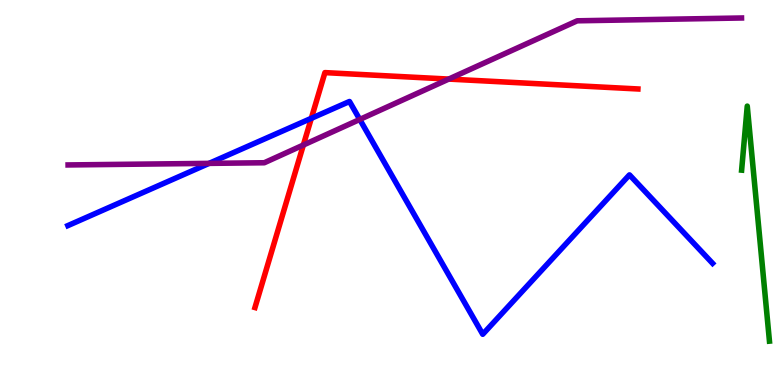[{'lines': ['blue', 'red'], 'intersections': [{'x': 4.02, 'y': 6.93}]}, {'lines': ['green', 'red'], 'intersections': []}, {'lines': ['purple', 'red'], 'intersections': [{'x': 3.91, 'y': 6.23}, {'x': 5.79, 'y': 7.95}]}, {'lines': ['blue', 'green'], 'intersections': []}, {'lines': ['blue', 'purple'], 'intersections': [{'x': 2.7, 'y': 5.76}, {'x': 4.64, 'y': 6.9}]}, {'lines': ['green', 'purple'], 'intersections': []}]